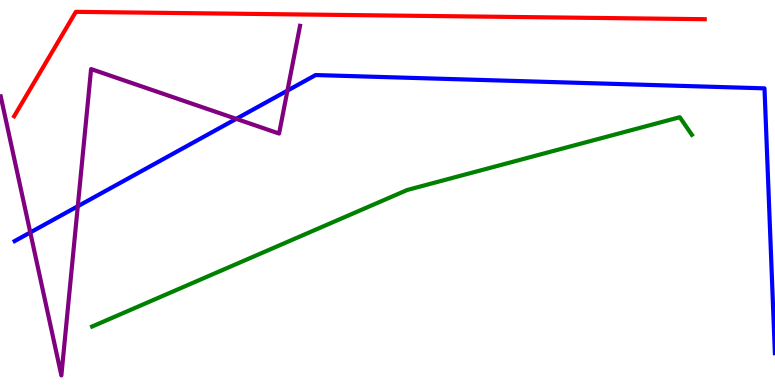[{'lines': ['blue', 'red'], 'intersections': []}, {'lines': ['green', 'red'], 'intersections': []}, {'lines': ['purple', 'red'], 'intersections': []}, {'lines': ['blue', 'green'], 'intersections': []}, {'lines': ['blue', 'purple'], 'intersections': [{'x': 0.391, 'y': 3.96}, {'x': 1.0, 'y': 4.64}, {'x': 3.05, 'y': 6.91}, {'x': 3.71, 'y': 7.65}]}, {'lines': ['green', 'purple'], 'intersections': []}]